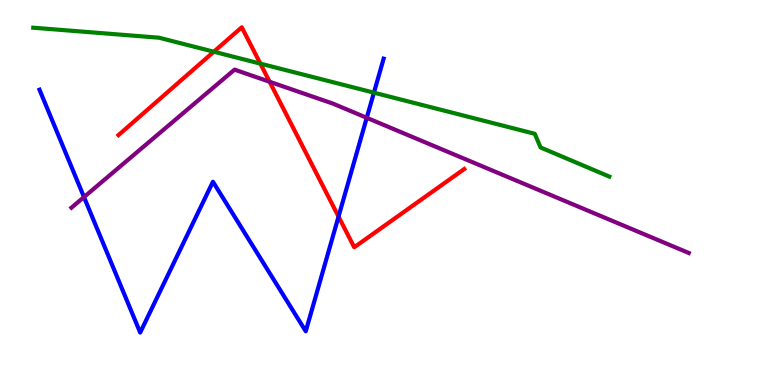[{'lines': ['blue', 'red'], 'intersections': [{'x': 4.37, 'y': 4.37}]}, {'lines': ['green', 'red'], 'intersections': [{'x': 2.76, 'y': 8.66}, {'x': 3.36, 'y': 8.35}]}, {'lines': ['purple', 'red'], 'intersections': [{'x': 3.48, 'y': 7.88}]}, {'lines': ['blue', 'green'], 'intersections': [{'x': 4.82, 'y': 7.59}]}, {'lines': ['blue', 'purple'], 'intersections': [{'x': 1.08, 'y': 4.88}, {'x': 4.73, 'y': 6.94}]}, {'lines': ['green', 'purple'], 'intersections': []}]